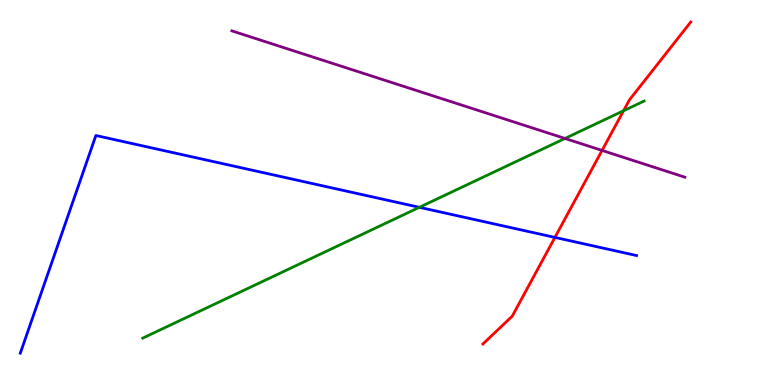[{'lines': ['blue', 'red'], 'intersections': [{'x': 7.16, 'y': 3.83}]}, {'lines': ['green', 'red'], 'intersections': [{'x': 8.05, 'y': 7.12}]}, {'lines': ['purple', 'red'], 'intersections': [{'x': 7.77, 'y': 6.09}]}, {'lines': ['blue', 'green'], 'intersections': [{'x': 5.41, 'y': 4.62}]}, {'lines': ['blue', 'purple'], 'intersections': []}, {'lines': ['green', 'purple'], 'intersections': [{'x': 7.29, 'y': 6.4}]}]